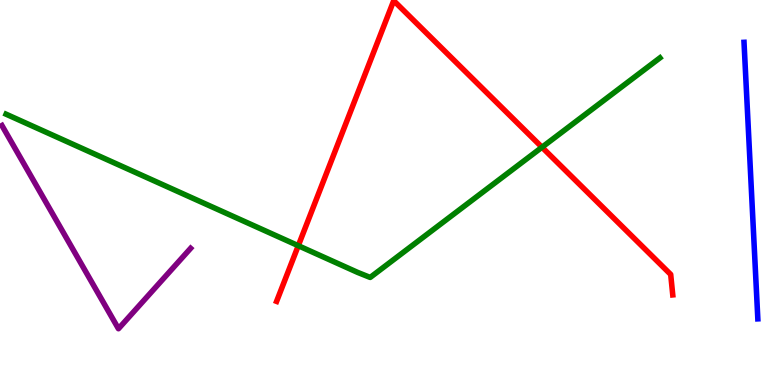[{'lines': ['blue', 'red'], 'intersections': []}, {'lines': ['green', 'red'], 'intersections': [{'x': 3.85, 'y': 3.62}, {'x': 6.99, 'y': 6.18}]}, {'lines': ['purple', 'red'], 'intersections': []}, {'lines': ['blue', 'green'], 'intersections': []}, {'lines': ['blue', 'purple'], 'intersections': []}, {'lines': ['green', 'purple'], 'intersections': []}]